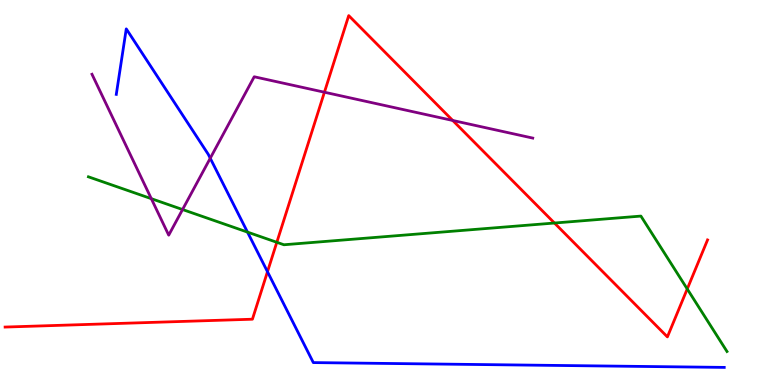[{'lines': ['blue', 'red'], 'intersections': [{'x': 3.45, 'y': 2.94}]}, {'lines': ['green', 'red'], 'intersections': [{'x': 3.57, 'y': 3.71}, {'x': 7.15, 'y': 4.21}, {'x': 8.87, 'y': 2.49}]}, {'lines': ['purple', 'red'], 'intersections': [{'x': 4.19, 'y': 7.6}, {'x': 5.84, 'y': 6.87}]}, {'lines': ['blue', 'green'], 'intersections': [{'x': 3.19, 'y': 3.97}]}, {'lines': ['blue', 'purple'], 'intersections': [{'x': 2.71, 'y': 5.89}]}, {'lines': ['green', 'purple'], 'intersections': [{'x': 1.95, 'y': 4.84}, {'x': 2.36, 'y': 4.56}]}]